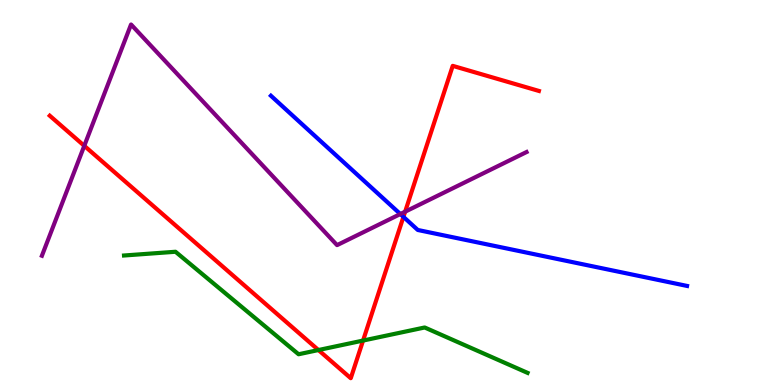[{'lines': ['blue', 'red'], 'intersections': [{'x': 5.21, 'y': 4.37}]}, {'lines': ['green', 'red'], 'intersections': [{'x': 4.11, 'y': 0.908}, {'x': 4.68, 'y': 1.15}]}, {'lines': ['purple', 'red'], 'intersections': [{'x': 1.09, 'y': 6.21}, {'x': 5.23, 'y': 4.5}]}, {'lines': ['blue', 'green'], 'intersections': []}, {'lines': ['blue', 'purple'], 'intersections': [{'x': 5.17, 'y': 4.44}]}, {'lines': ['green', 'purple'], 'intersections': []}]